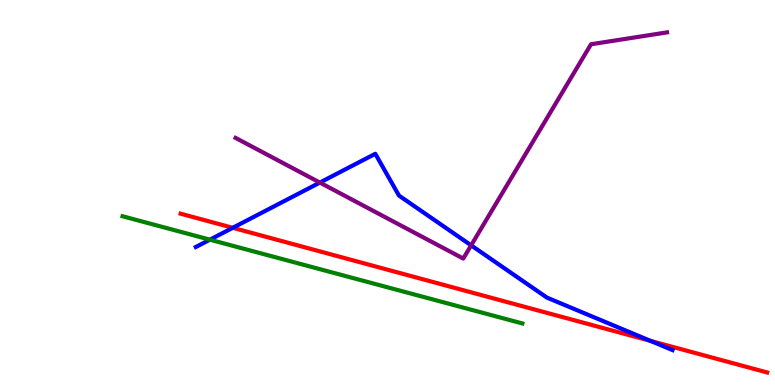[{'lines': ['blue', 'red'], 'intersections': [{'x': 3.0, 'y': 4.08}, {'x': 8.39, 'y': 1.15}]}, {'lines': ['green', 'red'], 'intersections': []}, {'lines': ['purple', 'red'], 'intersections': []}, {'lines': ['blue', 'green'], 'intersections': [{'x': 2.71, 'y': 3.77}]}, {'lines': ['blue', 'purple'], 'intersections': [{'x': 4.13, 'y': 5.26}, {'x': 6.08, 'y': 3.63}]}, {'lines': ['green', 'purple'], 'intersections': []}]